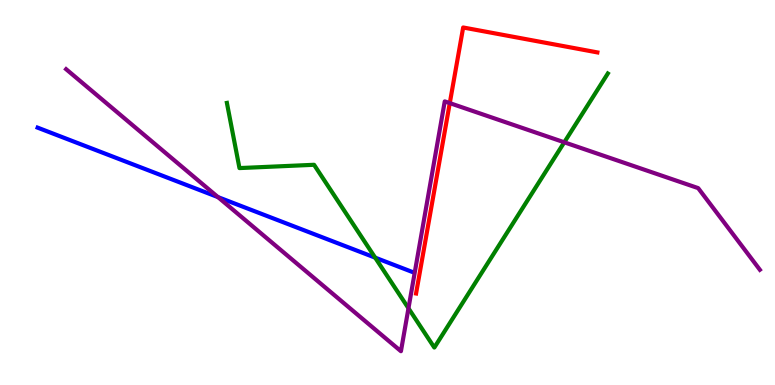[{'lines': ['blue', 'red'], 'intersections': []}, {'lines': ['green', 'red'], 'intersections': []}, {'lines': ['purple', 'red'], 'intersections': [{'x': 5.8, 'y': 7.32}]}, {'lines': ['blue', 'green'], 'intersections': [{'x': 4.84, 'y': 3.31}]}, {'lines': ['blue', 'purple'], 'intersections': [{'x': 2.81, 'y': 4.88}]}, {'lines': ['green', 'purple'], 'intersections': [{'x': 5.27, 'y': 1.99}, {'x': 7.28, 'y': 6.3}]}]